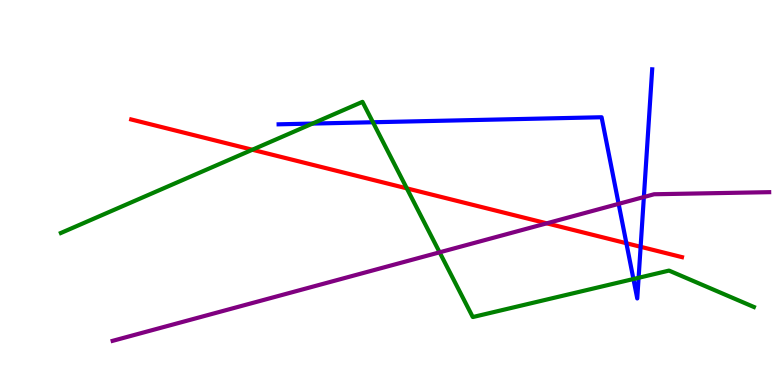[{'lines': ['blue', 'red'], 'intersections': [{'x': 8.08, 'y': 3.68}, {'x': 8.27, 'y': 3.59}]}, {'lines': ['green', 'red'], 'intersections': [{'x': 3.26, 'y': 6.11}, {'x': 5.25, 'y': 5.11}]}, {'lines': ['purple', 'red'], 'intersections': [{'x': 7.05, 'y': 4.2}]}, {'lines': ['blue', 'green'], 'intersections': [{'x': 4.03, 'y': 6.79}, {'x': 4.81, 'y': 6.82}, {'x': 8.17, 'y': 2.75}, {'x': 8.24, 'y': 2.78}]}, {'lines': ['blue', 'purple'], 'intersections': [{'x': 7.98, 'y': 4.71}, {'x': 8.31, 'y': 4.88}]}, {'lines': ['green', 'purple'], 'intersections': [{'x': 5.67, 'y': 3.45}]}]